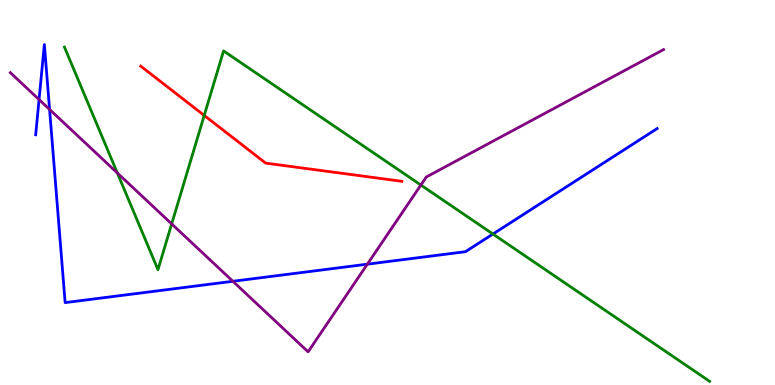[{'lines': ['blue', 'red'], 'intersections': []}, {'lines': ['green', 'red'], 'intersections': [{'x': 2.64, 'y': 7.0}]}, {'lines': ['purple', 'red'], 'intersections': []}, {'lines': ['blue', 'green'], 'intersections': [{'x': 6.36, 'y': 3.92}]}, {'lines': ['blue', 'purple'], 'intersections': [{'x': 0.504, 'y': 7.41}, {'x': 0.64, 'y': 7.16}, {'x': 3.0, 'y': 2.69}, {'x': 4.74, 'y': 3.14}]}, {'lines': ['green', 'purple'], 'intersections': [{'x': 1.51, 'y': 5.51}, {'x': 2.22, 'y': 4.18}, {'x': 5.43, 'y': 5.19}]}]